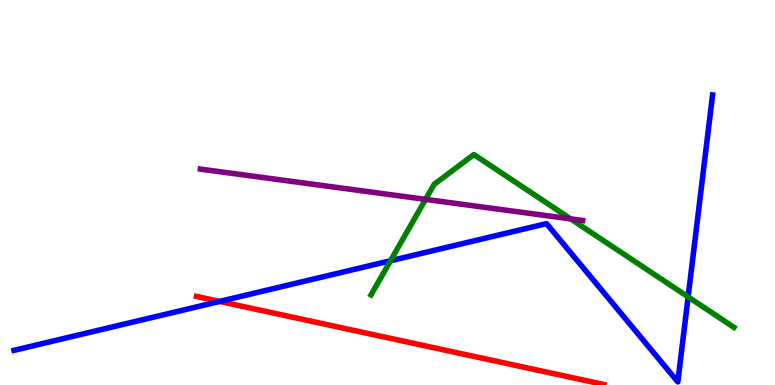[{'lines': ['blue', 'red'], 'intersections': [{'x': 2.83, 'y': 2.17}]}, {'lines': ['green', 'red'], 'intersections': []}, {'lines': ['purple', 'red'], 'intersections': []}, {'lines': ['blue', 'green'], 'intersections': [{'x': 5.04, 'y': 3.23}, {'x': 8.88, 'y': 2.29}]}, {'lines': ['blue', 'purple'], 'intersections': []}, {'lines': ['green', 'purple'], 'intersections': [{'x': 5.49, 'y': 4.82}, {'x': 7.36, 'y': 4.31}]}]